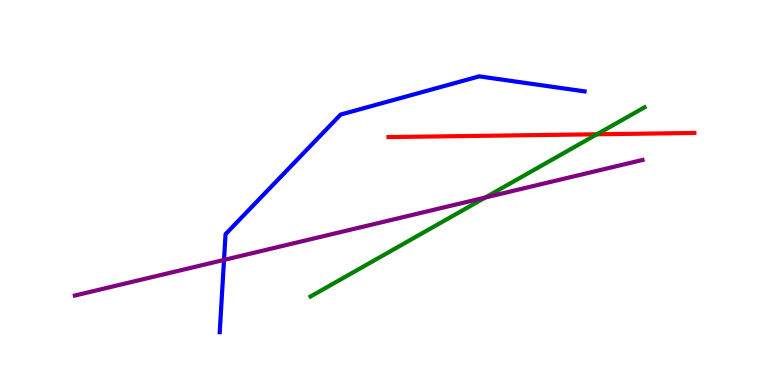[{'lines': ['blue', 'red'], 'intersections': []}, {'lines': ['green', 'red'], 'intersections': [{'x': 7.7, 'y': 6.51}]}, {'lines': ['purple', 'red'], 'intersections': []}, {'lines': ['blue', 'green'], 'intersections': []}, {'lines': ['blue', 'purple'], 'intersections': [{'x': 2.89, 'y': 3.25}]}, {'lines': ['green', 'purple'], 'intersections': [{'x': 6.26, 'y': 4.87}]}]